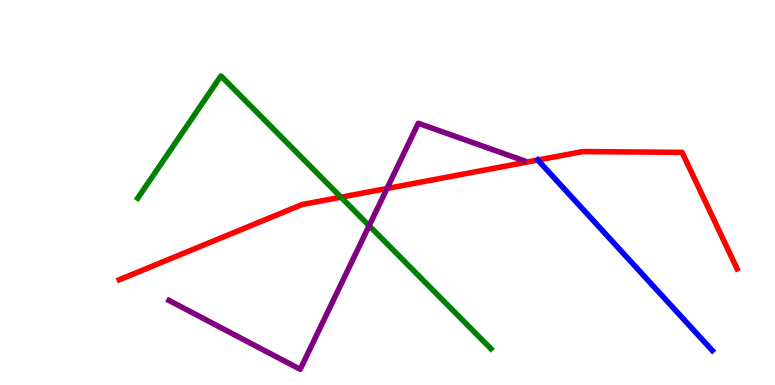[{'lines': ['blue', 'red'], 'intersections': [{'x': 6.94, 'y': 5.84}]}, {'lines': ['green', 'red'], 'intersections': [{'x': 4.4, 'y': 4.88}]}, {'lines': ['purple', 'red'], 'intersections': [{'x': 4.99, 'y': 5.1}]}, {'lines': ['blue', 'green'], 'intersections': []}, {'lines': ['blue', 'purple'], 'intersections': []}, {'lines': ['green', 'purple'], 'intersections': [{'x': 4.76, 'y': 4.14}]}]